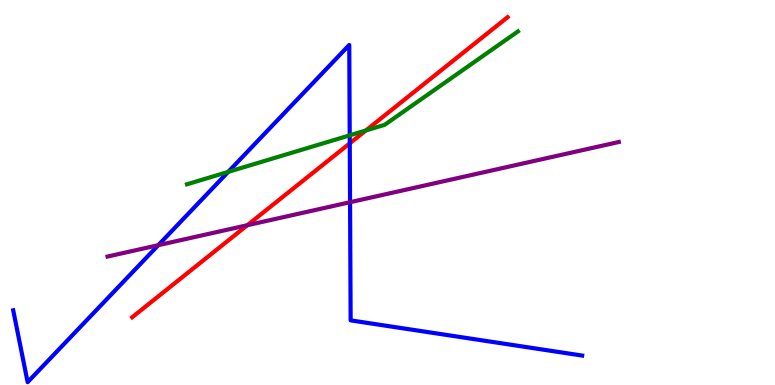[{'lines': ['blue', 'red'], 'intersections': [{'x': 4.51, 'y': 6.28}]}, {'lines': ['green', 'red'], 'intersections': [{'x': 4.72, 'y': 6.61}]}, {'lines': ['purple', 'red'], 'intersections': [{'x': 3.19, 'y': 4.15}]}, {'lines': ['blue', 'green'], 'intersections': [{'x': 2.94, 'y': 5.54}, {'x': 4.51, 'y': 6.48}]}, {'lines': ['blue', 'purple'], 'intersections': [{'x': 2.04, 'y': 3.63}, {'x': 4.52, 'y': 4.75}]}, {'lines': ['green', 'purple'], 'intersections': []}]